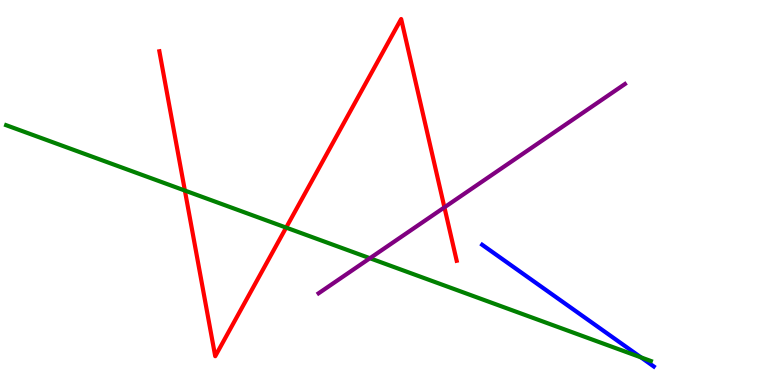[{'lines': ['blue', 'red'], 'intersections': []}, {'lines': ['green', 'red'], 'intersections': [{'x': 2.39, 'y': 5.05}, {'x': 3.69, 'y': 4.09}]}, {'lines': ['purple', 'red'], 'intersections': [{'x': 5.73, 'y': 4.61}]}, {'lines': ['blue', 'green'], 'intersections': [{'x': 8.27, 'y': 0.717}]}, {'lines': ['blue', 'purple'], 'intersections': []}, {'lines': ['green', 'purple'], 'intersections': [{'x': 4.77, 'y': 3.29}]}]